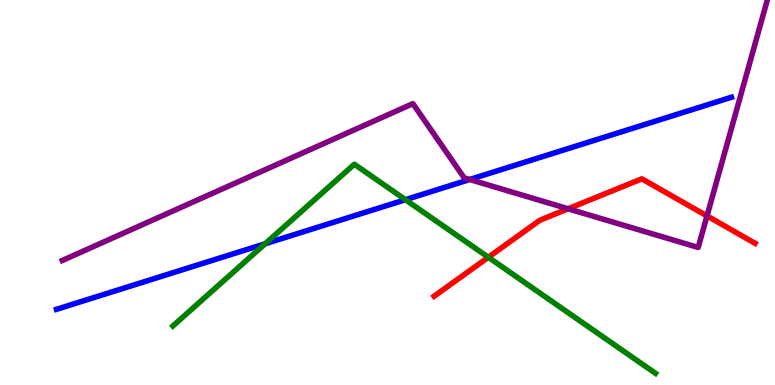[{'lines': ['blue', 'red'], 'intersections': []}, {'lines': ['green', 'red'], 'intersections': [{'x': 6.3, 'y': 3.32}]}, {'lines': ['purple', 'red'], 'intersections': [{'x': 7.33, 'y': 4.58}, {'x': 9.12, 'y': 4.39}]}, {'lines': ['blue', 'green'], 'intersections': [{'x': 3.42, 'y': 3.67}, {'x': 5.23, 'y': 4.81}]}, {'lines': ['blue', 'purple'], 'intersections': [{'x': 6.06, 'y': 5.34}]}, {'lines': ['green', 'purple'], 'intersections': []}]